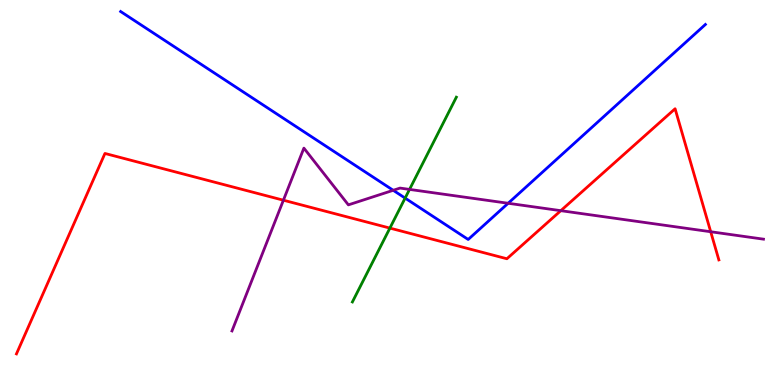[{'lines': ['blue', 'red'], 'intersections': []}, {'lines': ['green', 'red'], 'intersections': [{'x': 5.03, 'y': 4.08}]}, {'lines': ['purple', 'red'], 'intersections': [{'x': 3.66, 'y': 4.8}, {'x': 7.24, 'y': 4.53}, {'x': 9.17, 'y': 3.98}]}, {'lines': ['blue', 'green'], 'intersections': [{'x': 5.23, 'y': 4.85}]}, {'lines': ['blue', 'purple'], 'intersections': [{'x': 5.07, 'y': 5.06}, {'x': 6.56, 'y': 4.72}]}, {'lines': ['green', 'purple'], 'intersections': [{'x': 5.28, 'y': 5.08}]}]